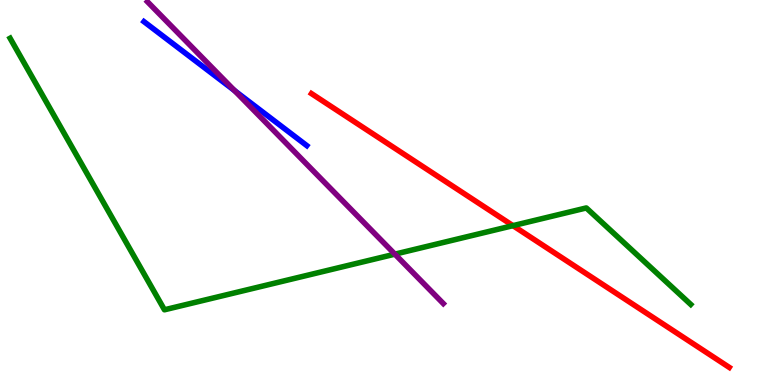[{'lines': ['blue', 'red'], 'intersections': []}, {'lines': ['green', 'red'], 'intersections': [{'x': 6.62, 'y': 4.14}]}, {'lines': ['purple', 'red'], 'intersections': []}, {'lines': ['blue', 'green'], 'intersections': []}, {'lines': ['blue', 'purple'], 'intersections': [{'x': 3.03, 'y': 7.65}]}, {'lines': ['green', 'purple'], 'intersections': [{'x': 5.1, 'y': 3.4}]}]